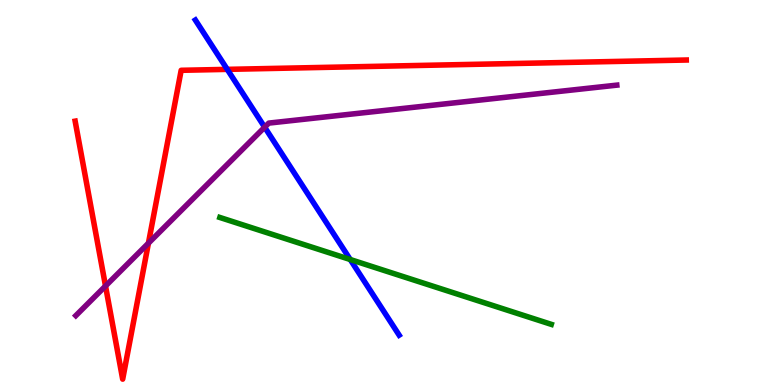[{'lines': ['blue', 'red'], 'intersections': [{'x': 2.93, 'y': 8.2}]}, {'lines': ['green', 'red'], 'intersections': []}, {'lines': ['purple', 'red'], 'intersections': [{'x': 1.36, 'y': 2.57}, {'x': 1.92, 'y': 3.68}]}, {'lines': ['blue', 'green'], 'intersections': [{'x': 4.52, 'y': 3.26}]}, {'lines': ['blue', 'purple'], 'intersections': [{'x': 3.42, 'y': 6.7}]}, {'lines': ['green', 'purple'], 'intersections': []}]